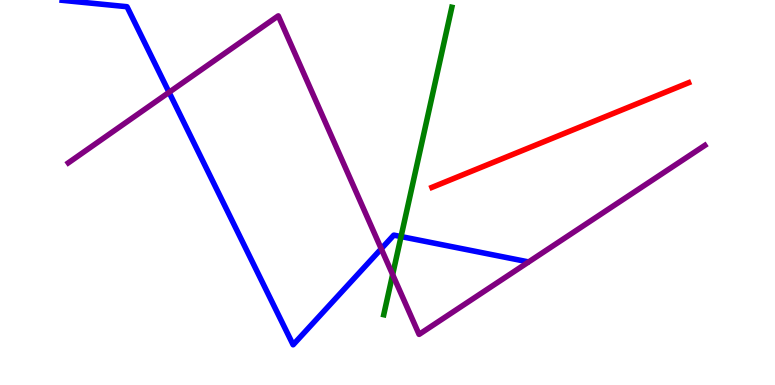[{'lines': ['blue', 'red'], 'intersections': []}, {'lines': ['green', 'red'], 'intersections': []}, {'lines': ['purple', 'red'], 'intersections': []}, {'lines': ['blue', 'green'], 'intersections': [{'x': 5.17, 'y': 3.86}]}, {'lines': ['blue', 'purple'], 'intersections': [{'x': 2.18, 'y': 7.6}, {'x': 4.92, 'y': 3.54}]}, {'lines': ['green', 'purple'], 'intersections': [{'x': 5.07, 'y': 2.87}]}]